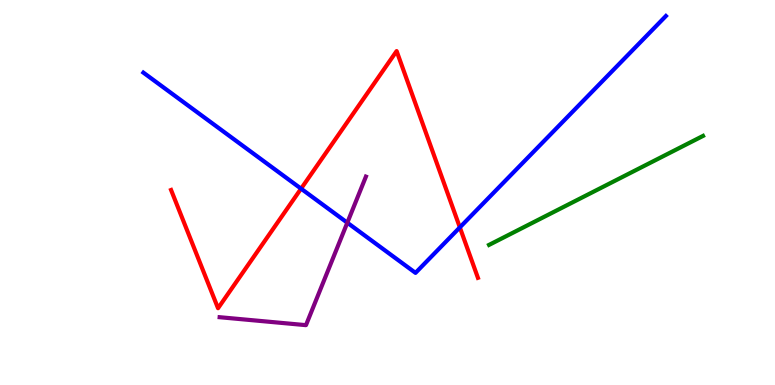[{'lines': ['blue', 'red'], 'intersections': [{'x': 3.88, 'y': 5.1}, {'x': 5.93, 'y': 4.09}]}, {'lines': ['green', 'red'], 'intersections': []}, {'lines': ['purple', 'red'], 'intersections': []}, {'lines': ['blue', 'green'], 'intersections': []}, {'lines': ['blue', 'purple'], 'intersections': [{'x': 4.48, 'y': 4.22}]}, {'lines': ['green', 'purple'], 'intersections': []}]